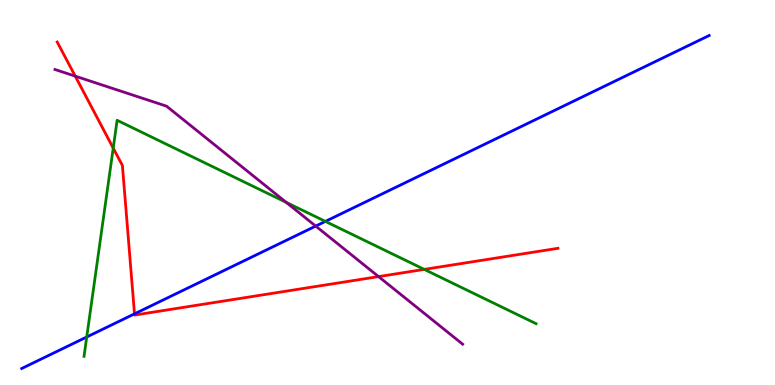[{'lines': ['blue', 'red'], 'intersections': [{'x': 1.74, 'y': 1.85}]}, {'lines': ['green', 'red'], 'intersections': [{'x': 1.46, 'y': 6.15}, {'x': 5.47, 'y': 3.0}]}, {'lines': ['purple', 'red'], 'intersections': [{'x': 0.971, 'y': 8.02}, {'x': 4.88, 'y': 2.82}]}, {'lines': ['blue', 'green'], 'intersections': [{'x': 1.12, 'y': 1.25}, {'x': 4.2, 'y': 4.25}]}, {'lines': ['blue', 'purple'], 'intersections': [{'x': 4.07, 'y': 4.13}]}, {'lines': ['green', 'purple'], 'intersections': [{'x': 3.69, 'y': 4.74}]}]